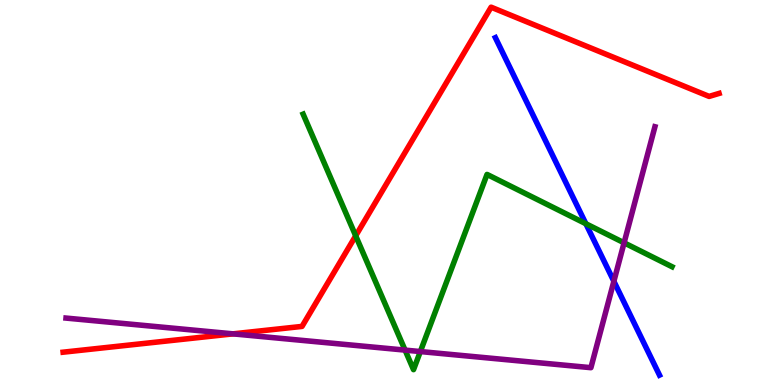[{'lines': ['blue', 'red'], 'intersections': []}, {'lines': ['green', 'red'], 'intersections': [{'x': 4.59, 'y': 3.88}]}, {'lines': ['purple', 'red'], 'intersections': [{'x': 3.01, 'y': 1.33}]}, {'lines': ['blue', 'green'], 'intersections': [{'x': 7.56, 'y': 4.19}]}, {'lines': ['blue', 'purple'], 'intersections': [{'x': 7.92, 'y': 2.69}]}, {'lines': ['green', 'purple'], 'intersections': [{'x': 5.23, 'y': 0.906}, {'x': 5.42, 'y': 0.869}, {'x': 8.05, 'y': 3.69}]}]